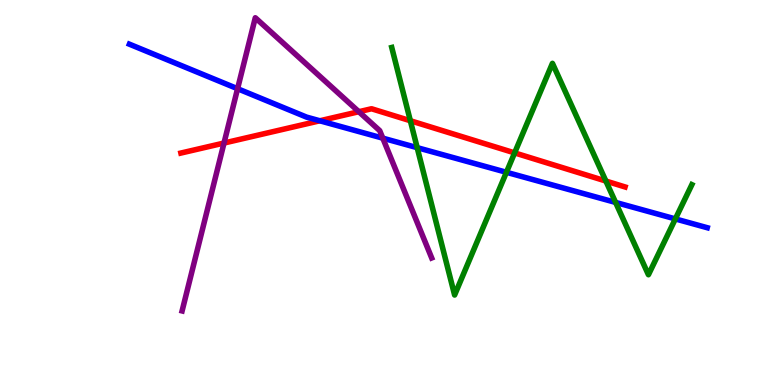[{'lines': ['blue', 'red'], 'intersections': [{'x': 4.13, 'y': 6.86}]}, {'lines': ['green', 'red'], 'intersections': [{'x': 5.29, 'y': 6.86}, {'x': 6.64, 'y': 6.03}, {'x': 7.82, 'y': 5.3}]}, {'lines': ['purple', 'red'], 'intersections': [{'x': 2.89, 'y': 6.28}, {'x': 4.63, 'y': 7.1}]}, {'lines': ['blue', 'green'], 'intersections': [{'x': 5.38, 'y': 6.16}, {'x': 6.53, 'y': 5.52}, {'x': 7.94, 'y': 4.74}, {'x': 8.71, 'y': 4.31}]}, {'lines': ['blue', 'purple'], 'intersections': [{'x': 3.07, 'y': 7.7}, {'x': 4.94, 'y': 6.41}]}, {'lines': ['green', 'purple'], 'intersections': []}]